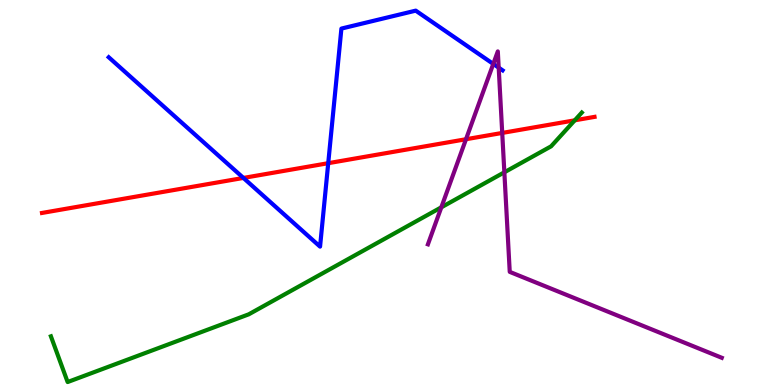[{'lines': ['blue', 'red'], 'intersections': [{'x': 3.14, 'y': 5.38}, {'x': 4.24, 'y': 5.76}]}, {'lines': ['green', 'red'], 'intersections': [{'x': 7.42, 'y': 6.87}]}, {'lines': ['purple', 'red'], 'intersections': [{'x': 6.01, 'y': 6.38}, {'x': 6.48, 'y': 6.55}]}, {'lines': ['blue', 'green'], 'intersections': []}, {'lines': ['blue', 'purple'], 'intersections': [{'x': 6.36, 'y': 8.34}, {'x': 6.43, 'y': 8.24}]}, {'lines': ['green', 'purple'], 'intersections': [{'x': 5.69, 'y': 4.62}, {'x': 6.51, 'y': 5.52}]}]